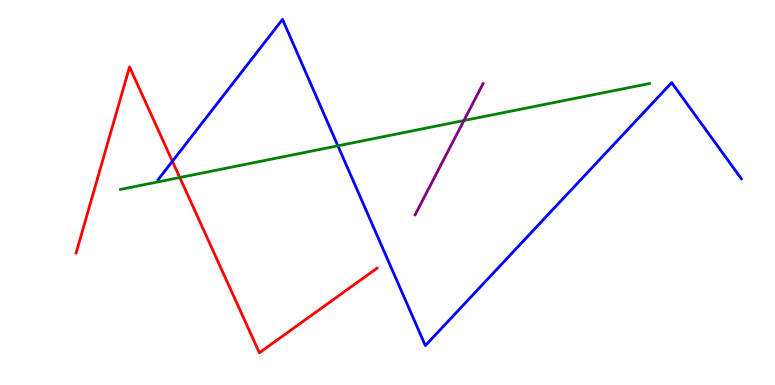[{'lines': ['blue', 'red'], 'intersections': [{'x': 2.22, 'y': 5.81}]}, {'lines': ['green', 'red'], 'intersections': [{'x': 2.32, 'y': 5.39}]}, {'lines': ['purple', 'red'], 'intersections': []}, {'lines': ['blue', 'green'], 'intersections': [{'x': 4.36, 'y': 6.21}]}, {'lines': ['blue', 'purple'], 'intersections': []}, {'lines': ['green', 'purple'], 'intersections': [{'x': 5.99, 'y': 6.87}]}]